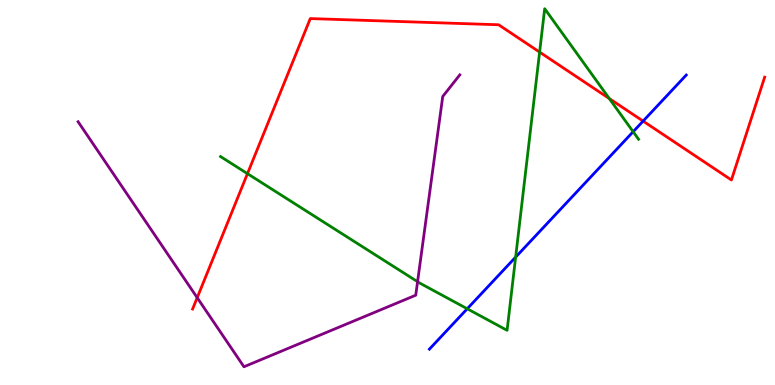[{'lines': ['blue', 'red'], 'intersections': [{'x': 8.3, 'y': 6.85}]}, {'lines': ['green', 'red'], 'intersections': [{'x': 3.19, 'y': 5.49}, {'x': 6.96, 'y': 8.65}, {'x': 7.86, 'y': 7.44}]}, {'lines': ['purple', 'red'], 'intersections': [{'x': 2.54, 'y': 2.27}]}, {'lines': ['blue', 'green'], 'intersections': [{'x': 6.03, 'y': 1.98}, {'x': 6.65, 'y': 3.32}, {'x': 8.17, 'y': 6.58}]}, {'lines': ['blue', 'purple'], 'intersections': []}, {'lines': ['green', 'purple'], 'intersections': [{'x': 5.39, 'y': 2.68}]}]